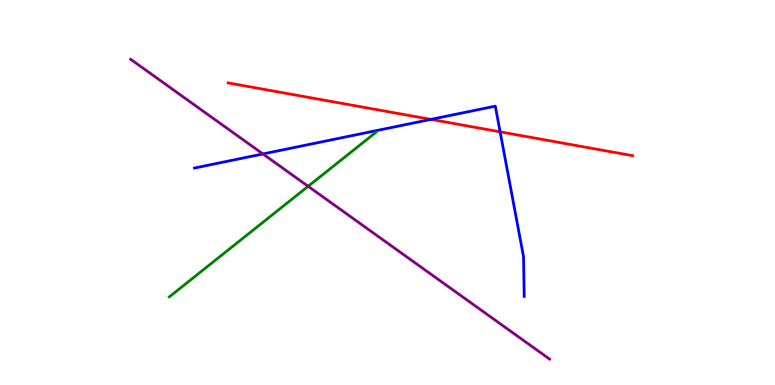[{'lines': ['blue', 'red'], 'intersections': [{'x': 5.56, 'y': 6.9}, {'x': 6.45, 'y': 6.58}]}, {'lines': ['green', 'red'], 'intersections': []}, {'lines': ['purple', 'red'], 'intersections': []}, {'lines': ['blue', 'green'], 'intersections': []}, {'lines': ['blue', 'purple'], 'intersections': [{'x': 3.39, 'y': 6.0}]}, {'lines': ['green', 'purple'], 'intersections': [{'x': 3.98, 'y': 5.16}]}]